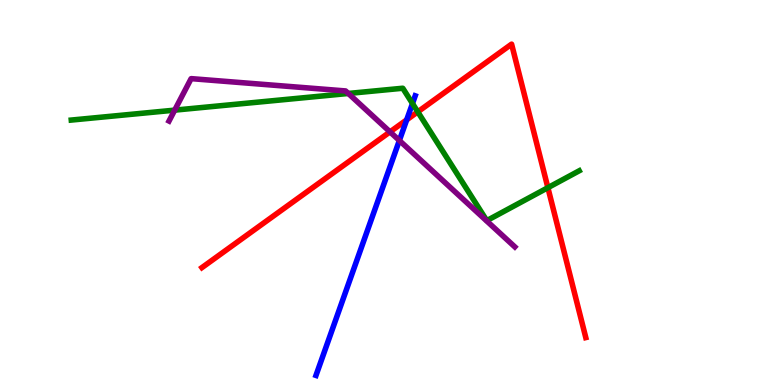[{'lines': ['blue', 'red'], 'intersections': [{'x': 5.25, 'y': 6.89}]}, {'lines': ['green', 'red'], 'intersections': [{'x': 5.39, 'y': 7.09}, {'x': 7.07, 'y': 5.13}]}, {'lines': ['purple', 'red'], 'intersections': [{'x': 5.03, 'y': 6.57}]}, {'lines': ['blue', 'green'], 'intersections': [{'x': 5.32, 'y': 7.31}]}, {'lines': ['blue', 'purple'], 'intersections': [{'x': 5.15, 'y': 6.35}]}, {'lines': ['green', 'purple'], 'intersections': [{'x': 2.25, 'y': 7.14}, {'x': 4.49, 'y': 7.57}]}]